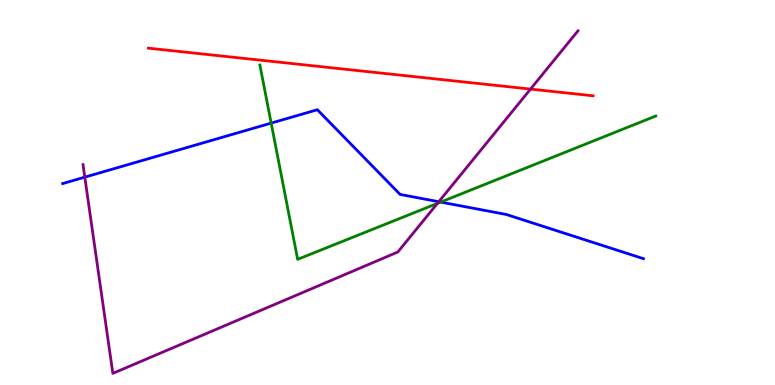[{'lines': ['blue', 'red'], 'intersections': []}, {'lines': ['green', 'red'], 'intersections': []}, {'lines': ['purple', 'red'], 'intersections': [{'x': 6.85, 'y': 7.69}]}, {'lines': ['blue', 'green'], 'intersections': [{'x': 3.5, 'y': 6.8}, {'x': 5.69, 'y': 4.75}]}, {'lines': ['blue', 'purple'], 'intersections': [{'x': 1.09, 'y': 5.4}, {'x': 5.66, 'y': 4.76}]}, {'lines': ['green', 'purple'], 'intersections': [{'x': 5.64, 'y': 4.72}]}]